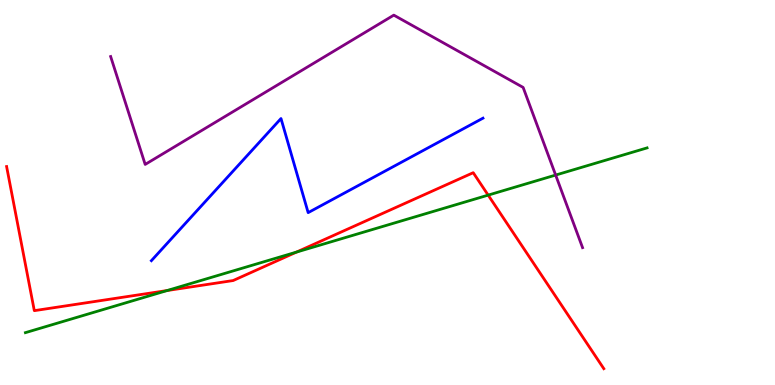[{'lines': ['blue', 'red'], 'intersections': []}, {'lines': ['green', 'red'], 'intersections': [{'x': 2.16, 'y': 2.45}, {'x': 3.83, 'y': 3.45}, {'x': 6.3, 'y': 4.93}]}, {'lines': ['purple', 'red'], 'intersections': []}, {'lines': ['blue', 'green'], 'intersections': []}, {'lines': ['blue', 'purple'], 'intersections': []}, {'lines': ['green', 'purple'], 'intersections': [{'x': 7.17, 'y': 5.45}]}]